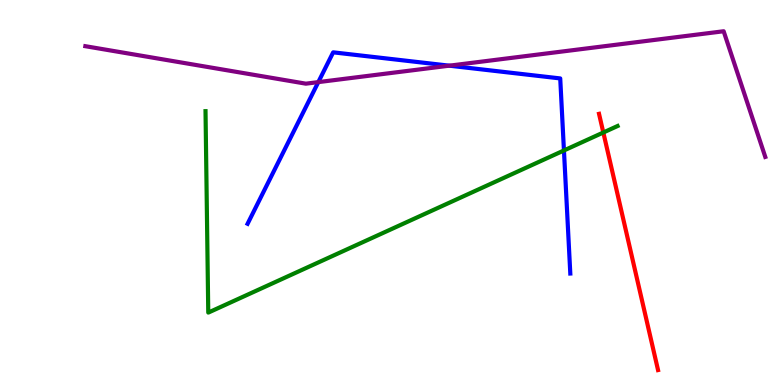[{'lines': ['blue', 'red'], 'intersections': []}, {'lines': ['green', 'red'], 'intersections': [{'x': 7.78, 'y': 6.56}]}, {'lines': ['purple', 'red'], 'intersections': []}, {'lines': ['blue', 'green'], 'intersections': [{'x': 7.28, 'y': 6.09}]}, {'lines': ['blue', 'purple'], 'intersections': [{'x': 4.11, 'y': 7.87}, {'x': 5.8, 'y': 8.29}]}, {'lines': ['green', 'purple'], 'intersections': []}]